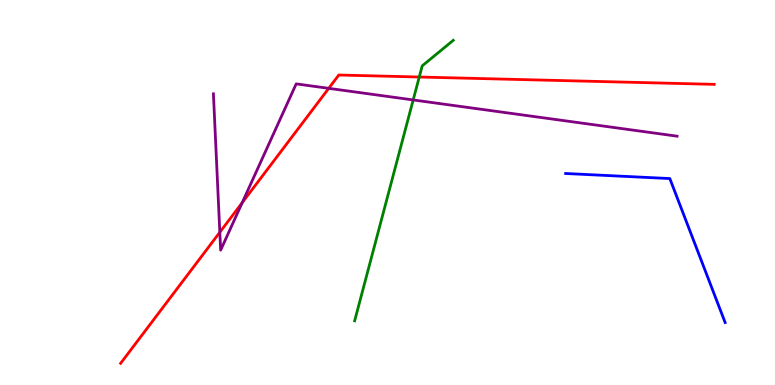[{'lines': ['blue', 'red'], 'intersections': []}, {'lines': ['green', 'red'], 'intersections': [{'x': 5.41, 'y': 8.0}]}, {'lines': ['purple', 'red'], 'intersections': [{'x': 2.84, 'y': 3.97}, {'x': 3.13, 'y': 4.74}, {'x': 4.24, 'y': 7.71}]}, {'lines': ['blue', 'green'], 'intersections': []}, {'lines': ['blue', 'purple'], 'intersections': []}, {'lines': ['green', 'purple'], 'intersections': [{'x': 5.33, 'y': 7.4}]}]